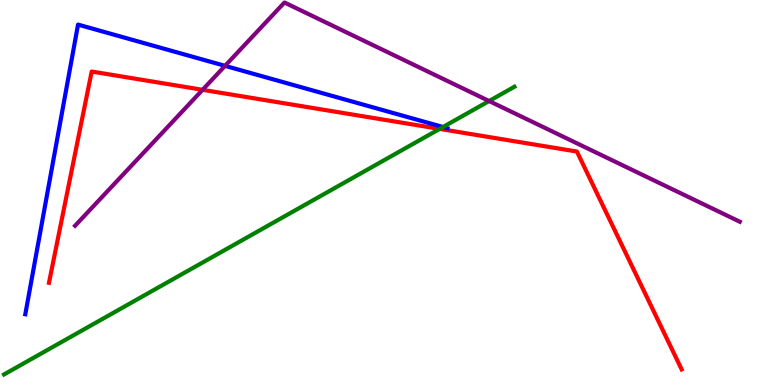[{'lines': ['blue', 'red'], 'intersections': []}, {'lines': ['green', 'red'], 'intersections': [{'x': 5.67, 'y': 6.65}]}, {'lines': ['purple', 'red'], 'intersections': [{'x': 2.61, 'y': 7.67}]}, {'lines': ['blue', 'green'], 'intersections': [{'x': 5.72, 'y': 6.7}]}, {'lines': ['blue', 'purple'], 'intersections': [{'x': 2.9, 'y': 8.29}]}, {'lines': ['green', 'purple'], 'intersections': [{'x': 6.31, 'y': 7.38}]}]